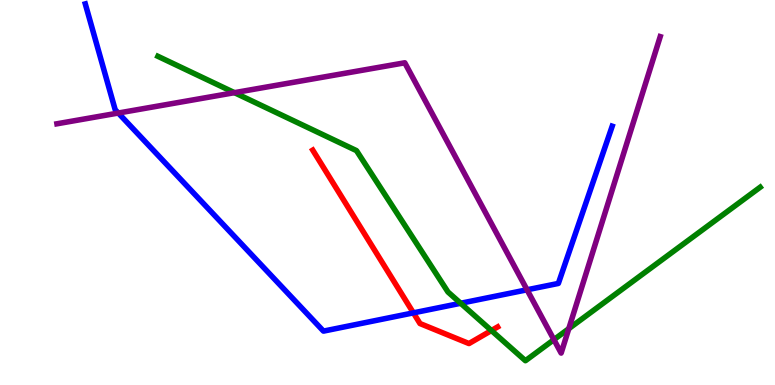[{'lines': ['blue', 'red'], 'intersections': [{'x': 5.33, 'y': 1.87}]}, {'lines': ['green', 'red'], 'intersections': [{'x': 6.34, 'y': 1.41}]}, {'lines': ['purple', 'red'], 'intersections': []}, {'lines': ['blue', 'green'], 'intersections': [{'x': 5.94, 'y': 2.12}]}, {'lines': ['blue', 'purple'], 'intersections': [{'x': 1.53, 'y': 7.06}, {'x': 6.8, 'y': 2.47}]}, {'lines': ['green', 'purple'], 'intersections': [{'x': 3.03, 'y': 7.59}, {'x': 7.15, 'y': 1.18}, {'x': 7.34, 'y': 1.46}]}]